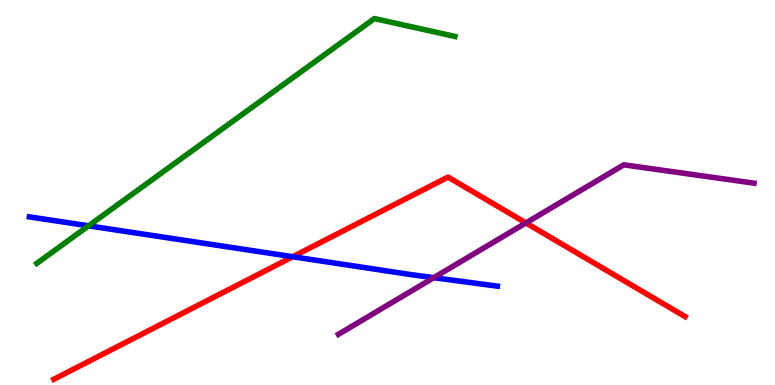[{'lines': ['blue', 'red'], 'intersections': [{'x': 3.78, 'y': 3.33}]}, {'lines': ['green', 'red'], 'intersections': []}, {'lines': ['purple', 'red'], 'intersections': [{'x': 6.79, 'y': 4.21}]}, {'lines': ['blue', 'green'], 'intersections': [{'x': 1.14, 'y': 4.13}]}, {'lines': ['blue', 'purple'], 'intersections': [{'x': 5.6, 'y': 2.79}]}, {'lines': ['green', 'purple'], 'intersections': []}]